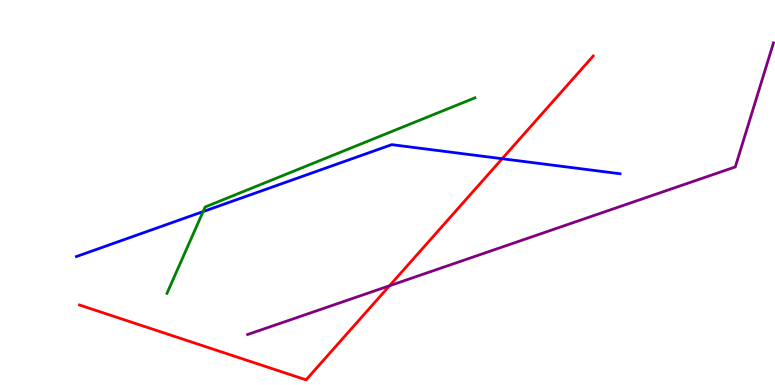[{'lines': ['blue', 'red'], 'intersections': [{'x': 6.48, 'y': 5.88}]}, {'lines': ['green', 'red'], 'intersections': []}, {'lines': ['purple', 'red'], 'intersections': [{'x': 5.03, 'y': 2.58}]}, {'lines': ['blue', 'green'], 'intersections': [{'x': 2.62, 'y': 4.5}]}, {'lines': ['blue', 'purple'], 'intersections': []}, {'lines': ['green', 'purple'], 'intersections': []}]